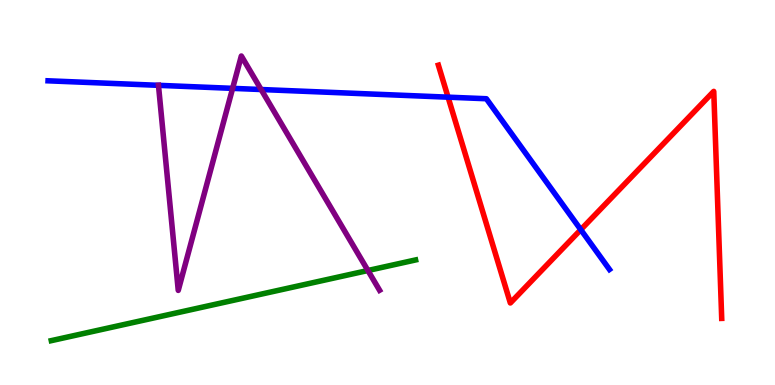[{'lines': ['blue', 'red'], 'intersections': [{'x': 5.78, 'y': 7.48}, {'x': 7.49, 'y': 4.03}]}, {'lines': ['green', 'red'], 'intersections': []}, {'lines': ['purple', 'red'], 'intersections': []}, {'lines': ['blue', 'green'], 'intersections': []}, {'lines': ['blue', 'purple'], 'intersections': [{'x': 2.04, 'y': 7.78}, {'x': 3.0, 'y': 7.71}, {'x': 3.37, 'y': 7.67}]}, {'lines': ['green', 'purple'], 'intersections': [{'x': 4.75, 'y': 2.97}]}]